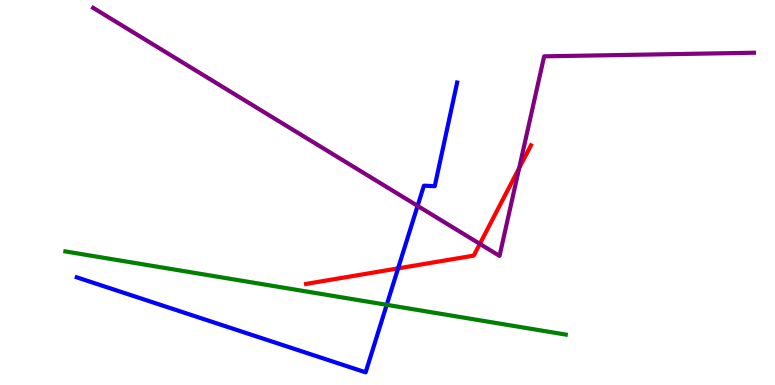[{'lines': ['blue', 'red'], 'intersections': [{'x': 5.14, 'y': 3.03}]}, {'lines': ['green', 'red'], 'intersections': []}, {'lines': ['purple', 'red'], 'intersections': [{'x': 6.19, 'y': 3.67}, {'x': 6.7, 'y': 5.63}]}, {'lines': ['blue', 'green'], 'intersections': [{'x': 4.99, 'y': 2.08}]}, {'lines': ['blue', 'purple'], 'intersections': [{'x': 5.39, 'y': 4.65}]}, {'lines': ['green', 'purple'], 'intersections': []}]